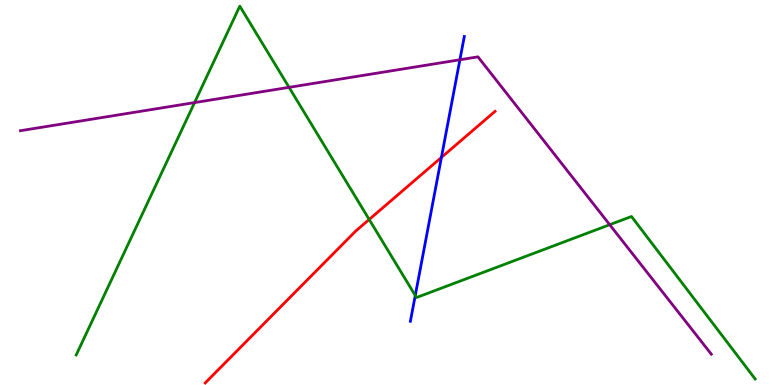[{'lines': ['blue', 'red'], 'intersections': [{'x': 5.7, 'y': 5.91}]}, {'lines': ['green', 'red'], 'intersections': [{'x': 4.76, 'y': 4.3}]}, {'lines': ['purple', 'red'], 'intersections': []}, {'lines': ['blue', 'green'], 'intersections': [{'x': 5.36, 'y': 2.33}]}, {'lines': ['blue', 'purple'], 'intersections': [{'x': 5.93, 'y': 8.45}]}, {'lines': ['green', 'purple'], 'intersections': [{'x': 2.51, 'y': 7.34}, {'x': 3.73, 'y': 7.73}, {'x': 7.87, 'y': 4.16}]}]